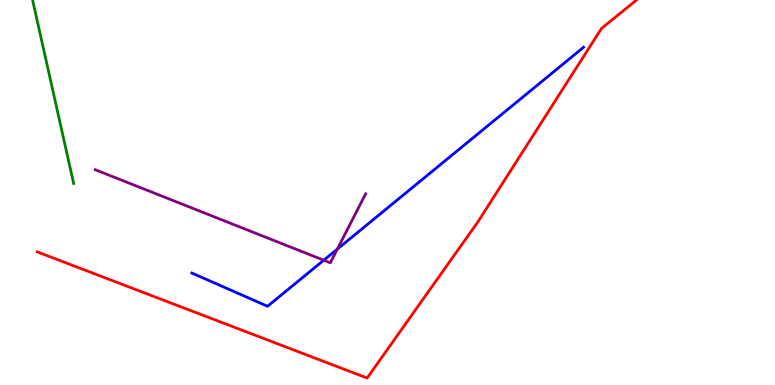[{'lines': ['blue', 'red'], 'intersections': []}, {'lines': ['green', 'red'], 'intersections': []}, {'lines': ['purple', 'red'], 'intersections': []}, {'lines': ['blue', 'green'], 'intersections': []}, {'lines': ['blue', 'purple'], 'intersections': [{'x': 4.18, 'y': 3.24}, {'x': 4.35, 'y': 3.53}]}, {'lines': ['green', 'purple'], 'intersections': []}]